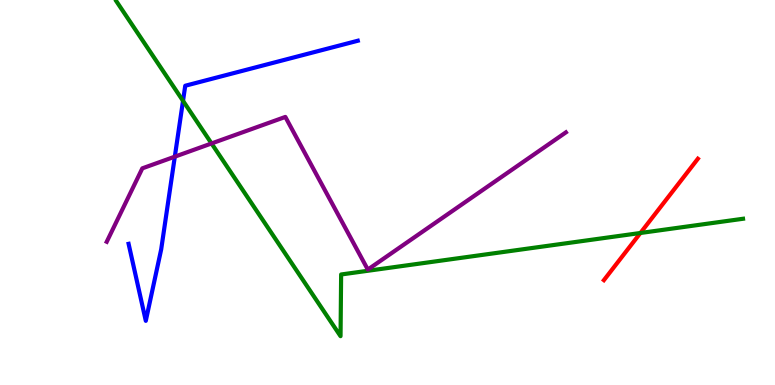[{'lines': ['blue', 'red'], 'intersections': []}, {'lines': ['green', 'red'], 'intersections': [{'x': 8.26, 'y': 3.95}]}, {'lines': ['purple', 'red'], 'intersections': []}, {'lines': ['blue', 'green'], 'intersections': [{'x': 2.36, 'y': 7.38}]}, {'lines': ['blue', 'purple'], 'intersections': [{'x': 2.26, 'y': 5.93}]}, {'lines': ['green', 'purple'], 'intersections': [{'x': 2.73, 'y': 6.27}]}]